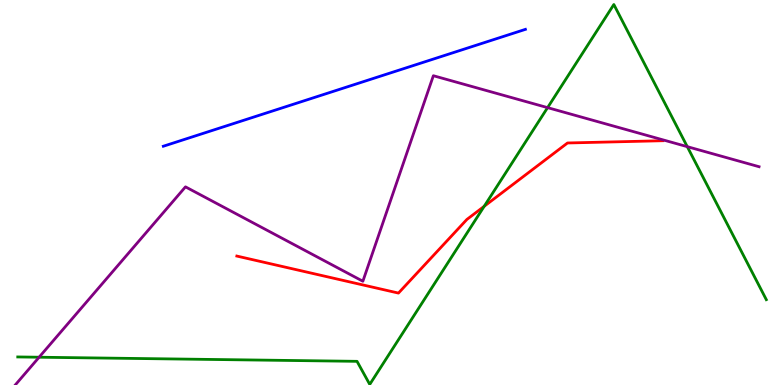[{'lines': ['blue', 'red'], 'intersections': []}, {'lines': ['green', 'red'], 'intersections': [{'x': 6.25, 'y': 4.64}]}, {'lines': ['purple', 'red'], 'intersections': []}, {'lines': ['blue', 'green'], 'intersections': []}, {'lines': ['blue', 'purple'], 'intersections': []}, {'lines': ['green', 'purple'], 'intersections': [{'x': 0.505, 'y': 0.722}, {'x': 7.07, 'y': 7.2}, {'x': 8.87, 'y': 6.19}]}]